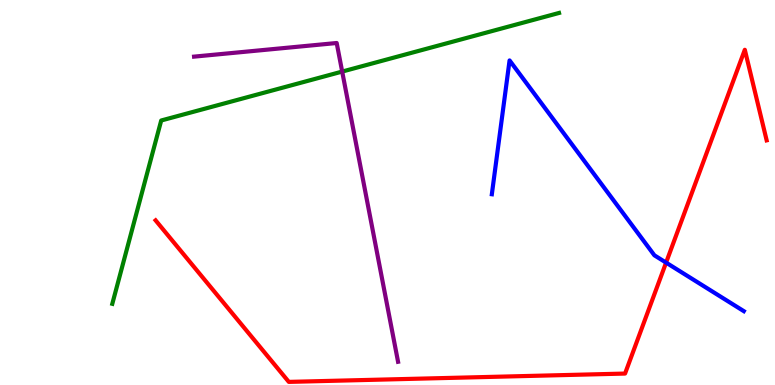[{'lines': ['blue', 'red'], 'intersections': [{'x': 8.59, 'y': 3.18}]}, {'lines': ['green', 'red'], 'intersections': []}, {'lines': ['purple', 'red'], 'intersections': []}, {'lines': ['blue', 'green'], 'intersections': []}, {'lines': ['blue', 'purple'], 'intersections': []}, {'lines': ['green', 'purple'], 'intersections': [{'x': 4.42, 'y': 8.14}]}]